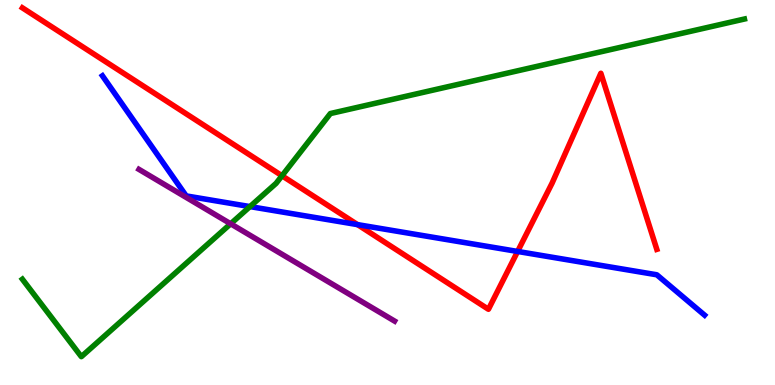[{'lines': ['blue', 'red'], 'intersections': [{'x': 4.61, 'y': 4.17}, {'x': 6.68, 'y': 3.47}]}, {'lines': ['green', 'red'], 'intersections': [{'x': 3.64, 'y': 5.43}]}, {'lines': ['purple', 'red'], 'intersections': []}, {'lines': ['blue', 'green'], 'intersections': [{'x': 3.23, 'y': 4.63}]}, {'lines': ['blue', 'purple'], 'intersections': []}, {'lines': ['green', 'purple'], 'intersections': [{'x': 2.98, 'y': 4.19}]}]